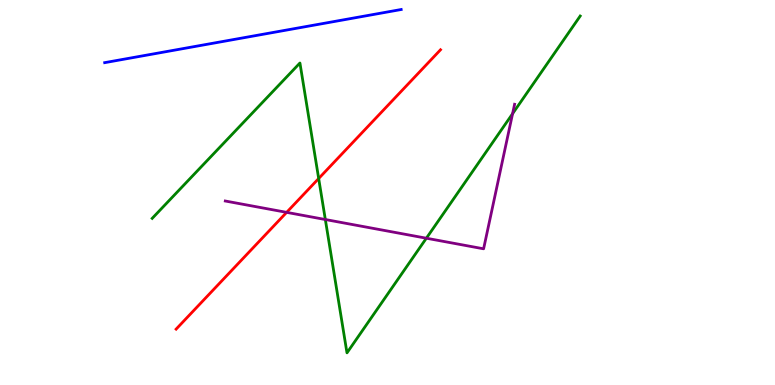[{'lines': ['blue', 'red'], 'intersections': []}, {'lines': ['green', 'red'], 'intersections': [{'x': 4.11, 'y': 5.36}]}, {'lines': ['purple', 'red'], 'intersections': [{'x': 3.7, 'y': 4.48}]}, {'lines': ['blue', 'green'], 'intersections': []}, {'lines': ['blue', 'purple'], 'intersections': []}, {'lines': ['green', 'purple'], 'intersections': [{'x': 4.2, 'y': 4.3}, {'x': 5.5, 'y': 3.81}, {'x': 6.61, 'y': 7.05}]}]